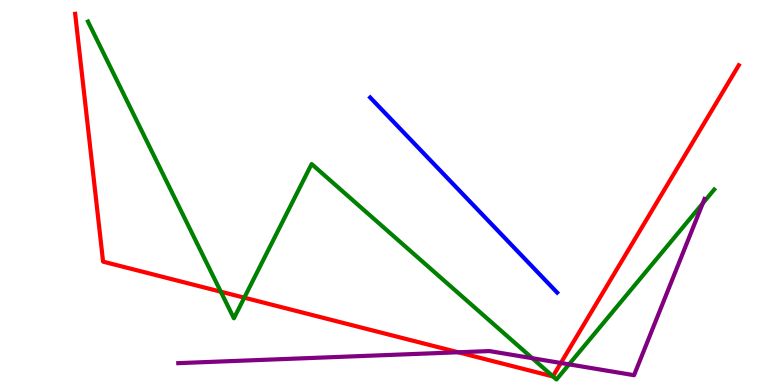[{'lines': ['blue', 'red'], 'intersections': []}, {'lines': ['green', 'red'], 'intersections': [{'x': 2.85, 'y': 2.42}, {'x': 3.15, 'y': 2.27}, {'x': 7.13, 'y': 0.225}]}, {'lines': ['purple', 'red'], 'intersections': [{'x': 5.91, 'y': 0.85}, {'x': 7.24, 'y': 0.572}]}, {'lines': ['blue', 'green'], 'intersections': []}, {'lines': ['blue', 'purple'], 'intersections': []}, {'lines': ['green', 'purple'], 'intersections': [{'x': 6.87, 'y': 0.696}, {'x': 7.34, 'y': 0.536}, {'x': 9.07, 'y': 4.72}]}]